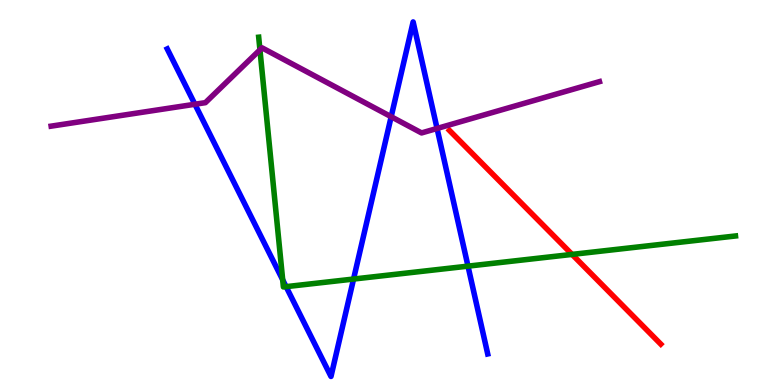[{'lines': ['blue', 'red'], 'intersections': []}, {'lines': ['green', 'red'], 'intersections': [{'x': 7.38, 'y': 3.39}]}, {'lines': ['purple', 'red'], 'intersections': []}, {'lines': ['blue', 'green'], 'intersections': [{'x': 3.65, 'y': 2.73}, {'x': 3.69, 'y': 2.55}, {'x': 4.56, 'y': 2.75}, {'x': 6.04, 'y': 3.09}]}, {'lines': ['blue', 'purple'], 'intersections': [{'x': 2.51, 'y': 7.29}, {'x': 5.05, 'y': 6.97}, {'x': 5.64, 'y': 6.66}]}, {'lines': ['green', 'purple'], 'intersections': [{'x': 3.35, 'y': 8.71}]}]